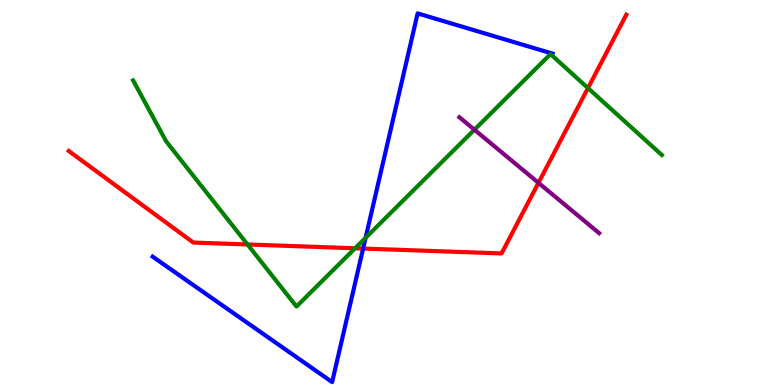[{'lines': ['blue', 'red'], 'intersections': [{'x': 4.69, 'y': 3.54}]}, {'lines': ['green', 'red'], 'intersections': [{'x': 3.19, 'y': 3.65}, {'x': 4.58, 'y': 3.55}, {'x': 7.59, 'y': 7.71}]}, {'lines': ['purple', 'red'], 'intersections': [{'x': 6.95, 'y': 5.25}]}, {'lines': ['blue', 'green'], 'intersections': [{'x': 4.72, 'y': 3.82}]}, {'lines': ['blue', 'purple'], 'intersections': []}, {'lines': ['green', 'purple'], 'intersections': [{'x': 6.12, 'y': 6.63}]}]